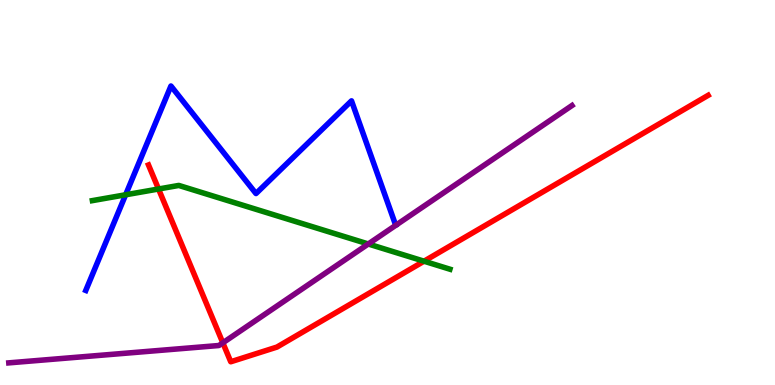[{'lines': ['blue', 'red'], 'intersections': []}, {'lines': ['green', 'red'], 'intersections': [{'x': 2.05, 'y': 5.09}, {'x': 5.47, 'y': 3.22}]}, {'lines': ['purple', 'red'], 'intersections': [{'x': 2.88, 'y': 1.1}]}, {'lines': ['blue', 'green'], 'intersections': [{'x': 1.62, 'y': 4.94}]}, {'lines': ['blue', 'purple'], 'intersections': []}, {'lines': ['green', 'purple'], 'intersections': [{'x': 4.75, 'y': 3.66}]}]